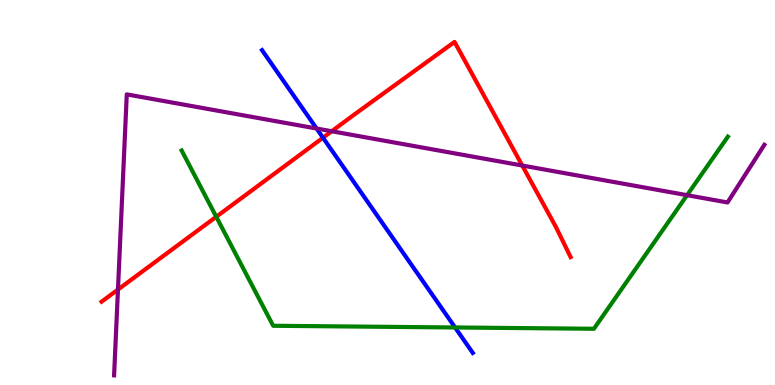[{'lines': ['blue', 'red'], 'intersections': [{'x': 4.17, 'y': 6.42}]}, {'lines': ['green', 'red'], 'intersections': [{'x': 2.79, 'y': 4.37}]}, {'lines': ['purple', 'red'], 'intersections': [{'x': 1.52, 'y': 2.48}, {'x': 4.28, 'y': 6.59}, {'x': 6.74, 'y': 5.7}]}, {'lines': ['blue', 'green'], 'intersections': [{'x': 5.87, 'y': 1.49}]}, {'lines': ['blue', 'purple'], 'intersections': [{'x': 4.09, 'y': 6.66}]}, {'lines': ['green', 'purple'], 'intersections': [{'x': 8.87, 'y': 4.93}]}]